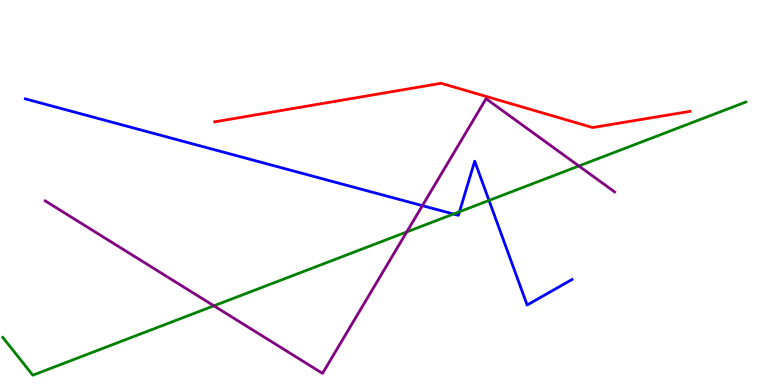[{'lines': ['blue', 'red'], 'intersections': []}, {'lines': ['green', 'red'], 'intersections': []}, {'lines': ['purple', 'red'], 'intersections': []}, {'lines': ['blue', 'green'], 'intersections': [{'x': 5.85, 'y': 4.44}, {'x': 5.93, 'y': 4.5}, {'x': 6.31, 'y': 4.79}]}, {'lines': ['blue', 'purple'], 'intersections': [{'x': 5.45, 'y': 4.66}]}, {'lines': ['green', 'purple'], 'intersections': [{'x': 2.76, 'y': 2.06}, {'x': 5.25, 'y': 3.98}, {'x': 7.47, 'y': 5.69}]}]